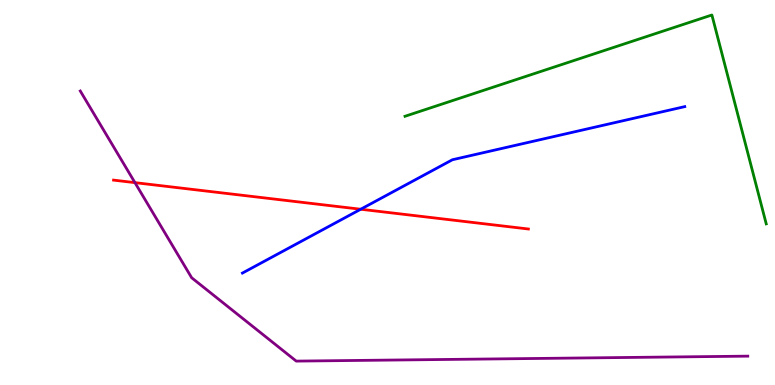[{'lines': ['blue', 'red'], 'intersections': [{'x': 4.65, 'y': 4.57}]}, {'lines': ['green', 'red'], 'intersections': []}, {'lines': ['purple', 'red'], 'intersections': [{'x': 1.74, 'y': 5.26}]}, {'lines': ['blue', 'green'], 'intersections': []}, {'lines': ['blue', 'purple'], 'intersections': []}, {'lines': ['green', 'purple'], 'intersections': []}]